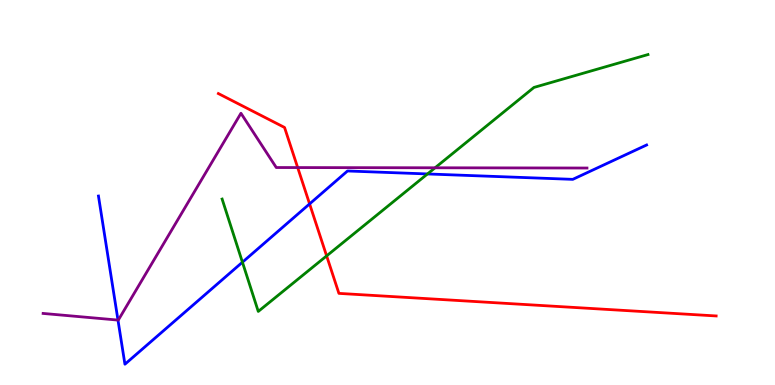[{'lines': ['blue', 'red'], 'intersections': [{'x': 3.99, 'y': 4.7}]}, {'lines': ['green', 'red'], 'intersections': [{'x': 4.21, 'y': 3.35}]}, {'lines': ['purple', 'red'], 'intersections': [{'x': 3.84, 'y': 5.65}]}, {'lines': ['blue', 'green'], 'intersections': [{'x': 3.13, 'y': 3.19}, {'x': 5.52, 'y': 5.48}]}, {'lines': ['blue', 'purple'], 'intersections': [{'x': 1.52, 'y': 1.69}]}, {'lines': ['green', 'purple'], 'intersections': [{'x': 5.61, 'y': 5.64}]}]